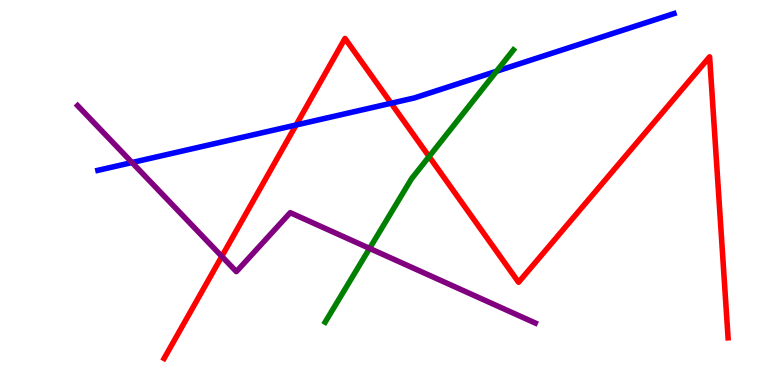[{'lines': ['blue', 'red'], 'intersections': [{'x': 3.82, 'y': 6.75}, {'x': 5.05, 'y': 7.32}]}, {'lines': ['green', 'red'], 'intersections': [{'x': 5.54, 'y': 5.93}]}, {'lines': ['purple', 'red'], 'intersections': [{'x': 2.86, 'y': 3.34}]}, {'lines': ['blue', 'green'], 'intersections': [{'x': 6.41, 'y': 8.15}]}, {'lines': ['blue', 'purple'], 'intersections': [{'x': 1.7, 'y': 5.78}]}, {'lines': ['green', 'purple'], 'intersections': [{'x': 4.77, 'y': 3.55}]}]